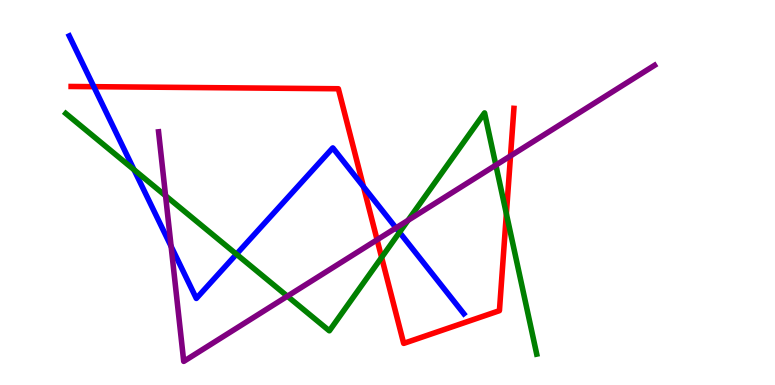[{'lines': ['blue', 'red'], 'intersections': [{'x': 1.21, 'y': 7.75}, {'x': 4.69, 'y': 5.15}]}, {'lines': ['green', 'red'], 'intersections': [{'x': 4.92, 'y': 3.31}, {'x': 6.53, 'y': 4.45}]}, {'lines': ['purple', 'red'], 'intersections': [{'x': 4.87, 'y': 3.77}, {'x': 6.59, 'y': 5.95}]}, {'lines': ['blue', 'green'], 'intersections': [{'x': 1.73, 'y': 5.59}, {'x': 3.05, 'y': 3.4}, {'x': 5.15, 'y': 3.97}]}, {'lines': ['blue', 'purple'], 'intersections': [{'x': 2.21, 'y': 3.6}, {'x': 5.11, 'y': 4.08}]}, {'lines': ['green', 'purple'], 'intersections': [{'x': 2.14, 'y': 4.92}, {'x': 3.71, 'y': 2.31}, {'x': 5.26, 'y': 4.28}, {'x': 6.4, 'y': 5.71}]}]